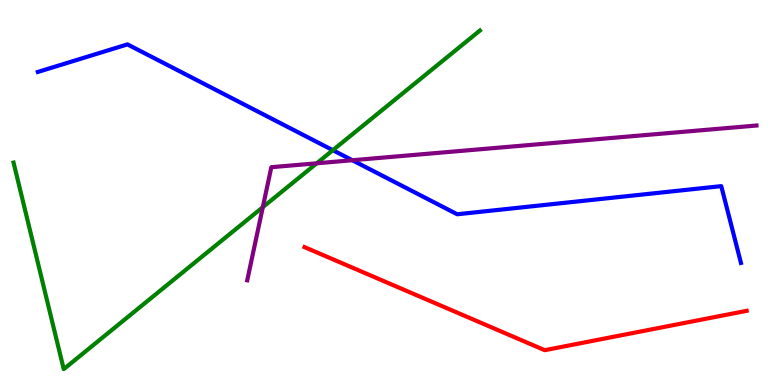[{'lines': ['blue', 'red'], 'intersections': []}, {'lines': ['green', 'red'], 'intersections': []}, {'lines': ['purple', 'red'], 'intersections': []}, {'lines': ['blue', 'green'], 'intersections': [{'x': 4.29, 'y': 6.1}]}, {'lines': ['blue', 'purple'], 'intersections': [{'x': 4.55, 'y': 5.84}]}, {'lines': ['green', 'purple'], 'intersections': [{'x': 3.39, 'y': 4.62}, {'x': 4.09, 'y': 5.76}]}]